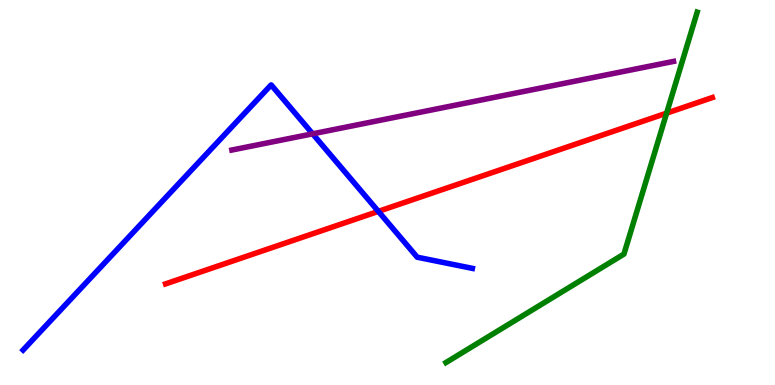[{'lines': ['blue', 'red'], 'intersections': [{'x': 4.88, 'y': 4.51}]}, {'lines': ['green', 'red'], 'intersections': [{'x': 8.6, 'y': 7.06}]}, {'lines': ['purple', 'red'], 'intersections': []}, {'lines': ['blue', 'green'], 'intersections': []}, {'lines': ['blue', 'purple'], 'intersections': [{'x': 4.03, 'y': 6.52}]}, {'lines': ['green', 'purple'], 'intersections': []}]